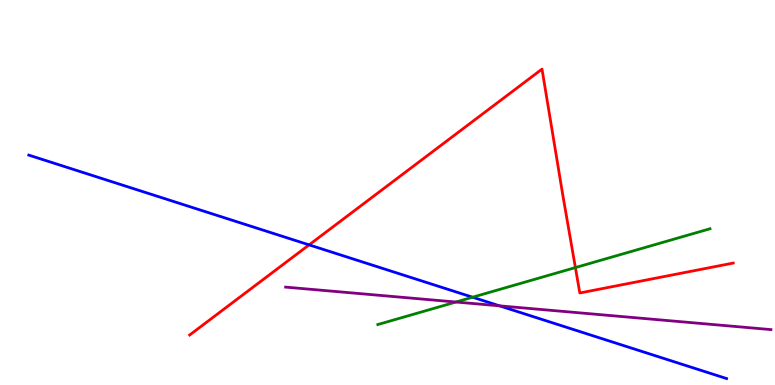[{'lines': ['blue', 'red'], 'intersections': [{'x': 3.99, 'y': 3.64}]}, {'lines': ['green', 'red'], 'intersections': [{'x': 7.42, 'y': 3.05}]}, {'lines': ['purple', 'red'], 'intersections': []}, {'lines': ['blue', 'green'], 'intersections': [{'x': 6.1, 'y': 2.28}]}, {'lines': ['blue', 'purple'], 'intersections': [{'x': 6.45, 'y': 2.06}]}, {'lines': ['green', 'purple'], 'intersections': [{'x': 5.88, 'y': 2.16}]}]